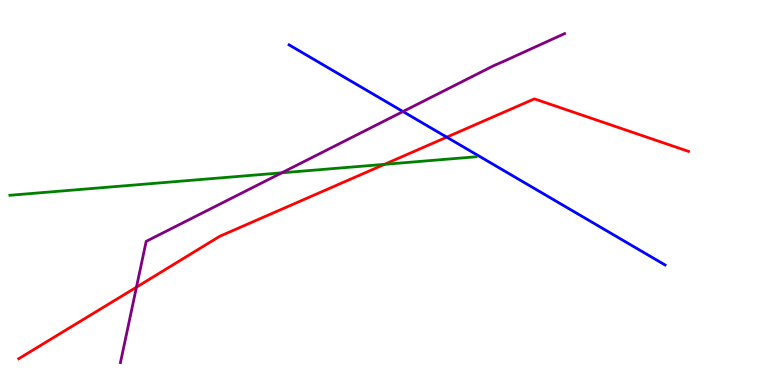[{'lines': ['blue', 'red'], 'intersections': [{'x': 5.76, 'y': 6.44}]}, {'lines': ['green', 'red'], 'intersections': [{'x': 4.96, 'y': 5.73}]}, {'lines': ['purple', 'red'], 'intersections': [{'x': 1.76, 'y': 2.54}]}, {'lines': ['blue', 'green'], 'intersections': []}, {'lines': ['blue', 'purple'], 'intersections': [{'x': 5.2, 'y': 7.1}]}, {'lines': ['green', 'purple'], 'intersections': [{'x': 3.64, 'y': 5.51}]}]